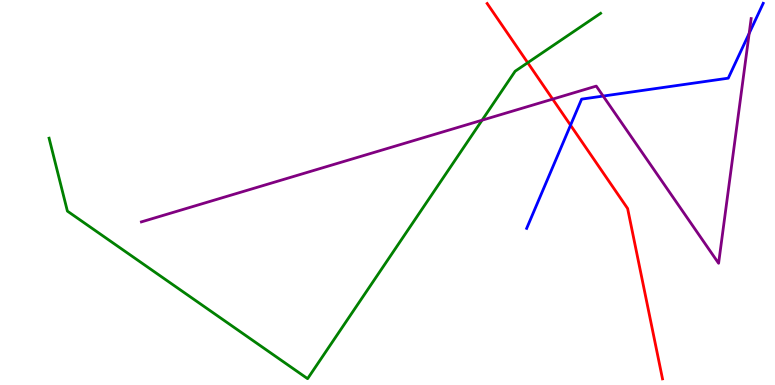[{'lines': ['blue', 'red'], 'intersections': [{'x': 7.36, 'y': 6.75}]}, {'lines': ['green', 'red'], 'intersections': [{'x': 6.81, 'y': 8.37}]}, {'lines': ['purple', 'red'], 'intersections': [{'x': 7.13, 'y': 7.43}]}, {'lines': ['blue', 'green'], 'intersections': []}, {'lines': ['blue', 'purple'], 'intersections': [{'x': 7.78, 'y': 7.5}, {'x': 9.67, 'y': 9.13}]}, {'lines': ['green', 'purple'], 'intersections': [{'x': 6.22, 'y': 6.88}]}]